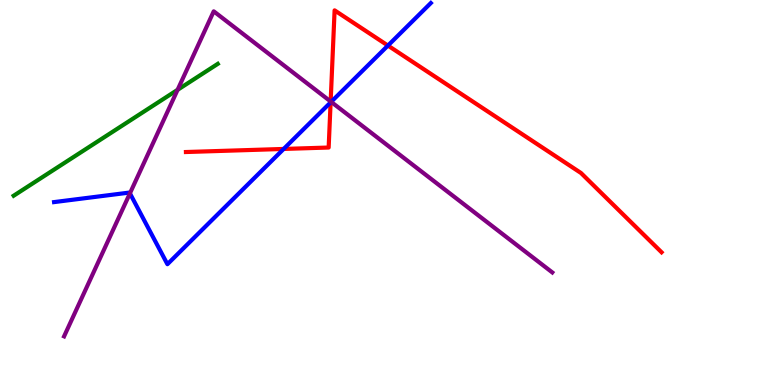[{'lines': ['blue', 'red'], 'intersections': [{'x': 3.66, 'y': 6.13}, {'x': 4.27, 'y': 7.34}, {'x': 5.01, 'y': 8.82}]}, {'lines': ['green', 'red'], 'intersections': []}, {'lines': ['purple', 'red'], 'intersections': [{'x': 4.27, 'y': 7.36}]}, {'lines': ['blue', 'green'], 'intersections': []}, {'lines': ['blue', 'purple'], 'intersections': [{'x': 1.68, 'y': 4.98}, {'x': 4.27, 'y': 7.35}]}, {'lines': ['green', 'purple'], 'intersections': [{'x': 2.29, 'y': 7.67}]}]